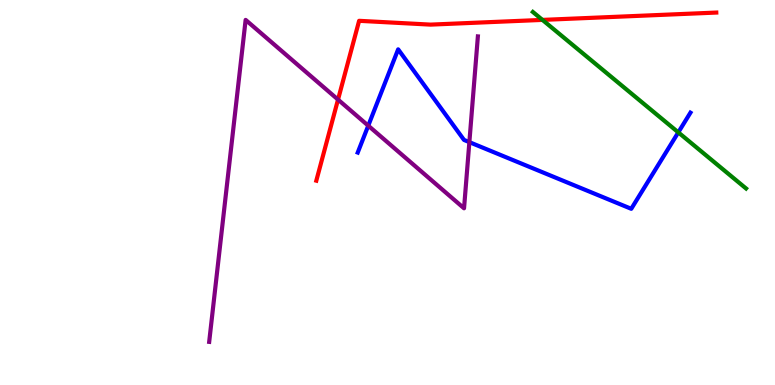[{'lines': ['blue', 'red'], 'intersections': []}, {'lines': ['green', 'red'], 'intersections': [{'x': 7.0, 'y': 9.48}]}, {'lines': ['purple', 'red'], 'intersections': [{'x': 4.36, 'y': 7.41}]}, {'lines': ['blue', 'green'], 'intersections': [{'x': 8.75, 'y': 6.56}]}, {'lines': ['blue', 'purple'], 'intersections': [{'x': 4.75, 'y': 6.74}, {'x': 6.06, 'y': 6.31}]}, {'lines': ['green', 'purple'], 'intersections': []}]